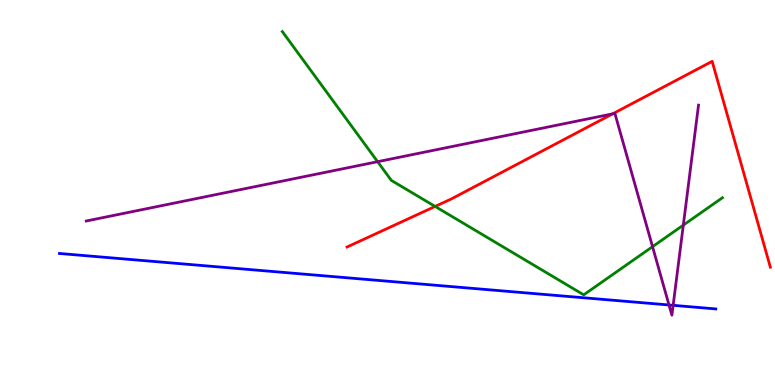[{'lines': ['blue', 'red'], 'intersections': []}, {'lines': ['green', 'red'], 'intersections': [{'x': 5.61, 'y': 4.64}]}, {'lines': ['purple', 'red'], 'intersections': [{'x': 7.91, 'y': 7.04}]}, {'lines': ['blue', 'green'], 'intersections': []}, {'lines': ['blue', 'purple'], 'intersections': [{'x': 8.63, 'y': 2.08}, {'x': 8.69, 'y': 2.07}]}, {'lines': ['green', 'purple'], 'intersections': [{'x': 4.87, 'y': 5.8}, {'x': 8.42, 'y': 3.59}, {'x': 8.82, 'y': 4.15}]}]